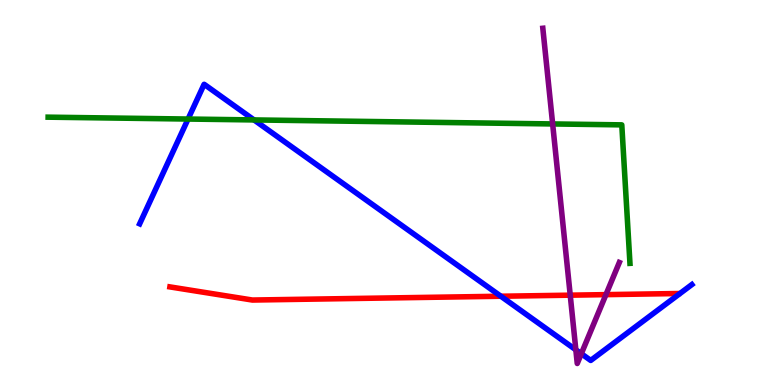[{'lines': ['blue', 'red'], 'intersections': [{'x': 6.46, 'y': 2.31}]}, {'lines': ['green', 'red'], 'intersections': []}, {'lines': ['purple', 'red'], 'intersections': [{'x': 7.36, 'y': 2.33}, {'x': 7.82, 'y': 2.35}]}, {'lines': ['blue', 'green'], 'intersections': [{'x': 2.43, 'y': 6.91}, {'x': 3.28, 'y': 6.88}]}, {'lines': ['blue', 'purple'], 'intersections': [{'x': 7.43, 'y': 0.914}, {'x': 7.5, 'y': 0.813}]}, {'lines': ['green', 'purple'], 'intersections': [{'x': 7.13, 'y': 6.78}]}]